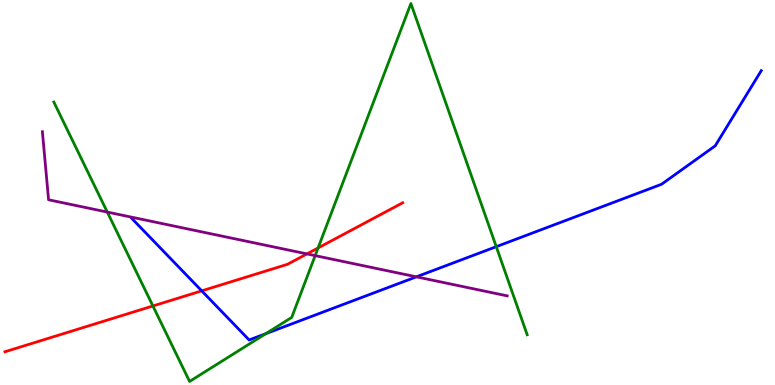[{'lines': ['blue', 'red'], 'intersections': [{'x': 2.6, 'y': 2.45}]}, {'lines': ['green', 'red'], 'intersections': [{'x': 1.97, 'y': 2.05}, {'x': 4.1, 'y': 3.56}]}, {'lines': ['purple', 'red'], 'intersections': [{'x': 3.96, 'y': 3.41}]}, {'lines': ['blue', 'green'], 'intersections': [{'x': 3.43, 'y': 1.33}, {'x': 6.4, 'y': 3.59}]}, {'lines': ['blue', 'purple'], 'intersections': [{'x': 5.37, 'y': 2.81}]}, {'lines': ['green', 'purple'], 'intersections': [{'x': 1.38, 'y': 4.49}, {'x': 4.07, 'y': 3.36}]}]